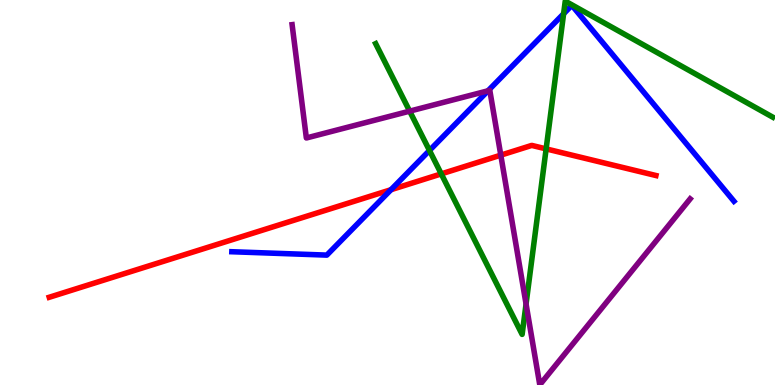[{'lines': ['blue', 'red'], 'intersections': [{'x': 5.04, 'y': 5.07}]}, {'lines': ['green', 'red'], 'intersections': [{'x': 5.69, 'y': 5.48}, {'x': 7.05, 'y': 6.13}]}, {'lines': ['purple', 'red'], 'intersections': [{'x': 6.46, 'y': 5.97}]}, {'lines': ['blue', 'green'], 'intersections': [{'x': 5.54, 'y': 6.09}, {'x': 7.27, 'y': 9.64}]}, {'lines': ['blue', 'purple'], 'intersections': [{'x': 6.3, 'y': 7.64}]}, {'lines': ['green', 'purple'], 'intersections': [{'x': 5.29, 'y': 7.11}, {'x': 6.79, 'y': 2.1}]}]